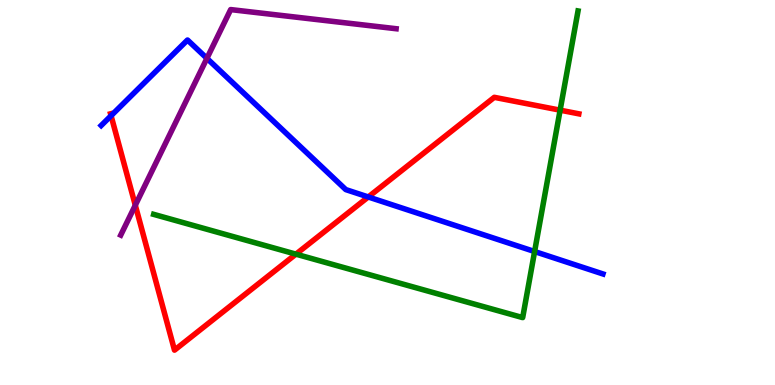[{'lines': ['blue', 'red'], 'intersections': [{'x': 1.43, 'y': 6.99}, {'x': 4.75, 'y': 4.88}]}, {'lines': ['green', 'red'], 'intersections': [{'x': 3.82, 'y': 3.4}, {'x': 7.23, 'y': 7.14}]}, {'lines': ['purple', 'red'], 'intersections': [{'x': 1.75, 'y': 4.67}]}, {'lines': ['blue', 'green'], 'intersections': [{'x': 6.9, 'y': 3.47}]}, {'lines': ['blue', 'purple'], 'intersections': [{'x': 2.67, 'y': 8.48}]}, {'lines': ['green', 'purple'], 'intersections': []}]